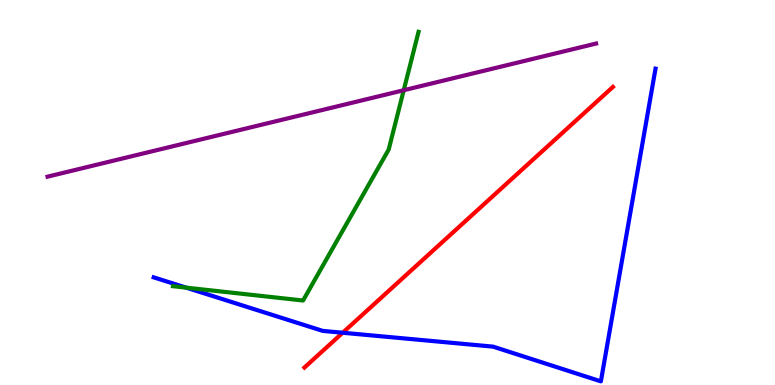[{'lines': ['blue', 'red'], 'intersections': [{'x': 4.42, 'y': 1.36}]}, {'lines': ['green', 'red'], 'intersections': []}, {'lines': ['purple', 'red'], 'intersections': []}, {'lines': ['blue', 'green'], 'intersections': [{'x': 2.4, 'y': 2.53}]}, {'lines': ['blue', 'purple'], 'intersections': []}, {'lines': ['green', 'purple'], 'intersections': [{'x': 5.21, 'y': 7.66}]}]